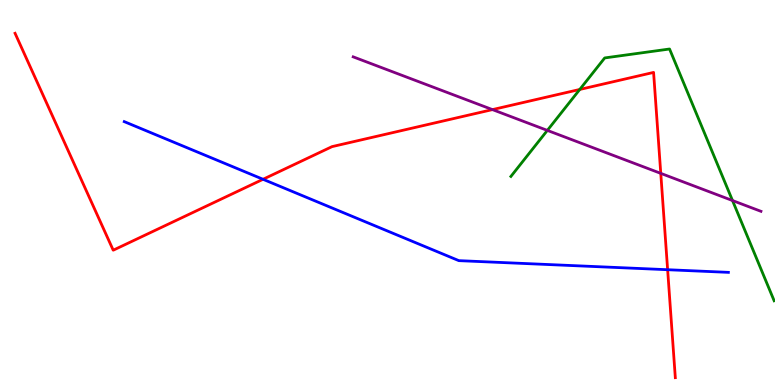[{'lines': ['blue', 'red'], 'intersections': [{'x': 3.39, 'y': 5.34}, {'x': 8.61, 'y': 2.99}]}, {'lines': ['green', 'red'], 'intersections': [{'x': 7.48, 'y': 7.68}]}, {'lines': ['purple', 'red'], 'intersections': [{'x': 6.35, 'y': 7.15}, {'x': 8.53, 'y': 5.5}]}, {'lines': ['blue', 'green'], 'intersections': []}, {'lines': ['blue', 'purple'], 'intersections': []}, {'lines': ['green', 'purple'], 'intersections': [{'x': 7.06, 'y': 6.61}, {'x': 9.45, 'y': 4.79}]}]